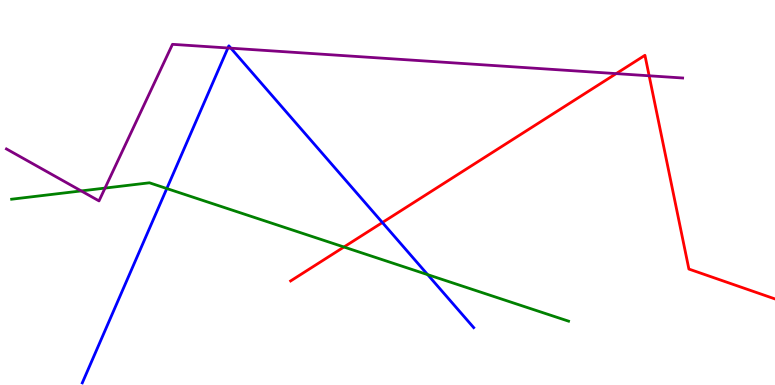[{'lines': ['blue', 'red'], 'intersections': [{'x': 4.93, 'y': 4.22}]}, {'lines': ['green', 'red'], 'intersections': [{'x': 4.44, 'y': 3.58}]}, {'lines': ['purple', 'red'], 'intersections': [{'x': 7.95, 'y': 8.09}, {'x': 8.38, 'y': 8.03}]}, {'lines': ['blue', 'green'], 'intersections': [{'x': 2.15, 'y': 5.1}, {'x': 5.52, 'y': 2.87}]}, {'lines': ['blue', 'purple'], 'intersections': [{'x': 2.94, 'y': 8.75}, {'x': 2.98, 'y': 8.75}]}, {'lines': ['green', 'purple'], 'intersections': [{'x': 1.05, 'y': 5.04}, {'x': 1.36, 'y': 5.11}]}]